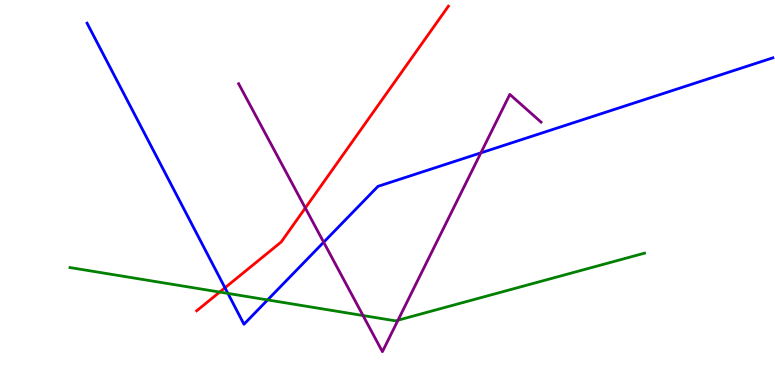[{'lines': ['blue', 'red'], 'intersections': [{'x': 2.9, 'y': 2.53}]}, {'lines': ['green', 'red'], 'intersections': [{'x': 2.83, 'y': 2.41}]}, {'lines': ['purple', 'red'], 'intersections': [{'x': 3.94, 'y': 4.6}]}, {'lines': ['blue', 'green'], 'intersections': [{'x': 2.94, 'y': 2.38}, {'x': 3.45, 'y': 2.21}]}, {'lines': ['blue', 'purple'], 'intersections': [{'x': 4.18, 'y': 3.71}, {'x': 6.2, 'y': 6.03}]}, {'lines': ['green', 'purple'], 'intersections': [{'x': 4.68, 'y': 1.8}, {'x': 5.14, 'y': 1.68}]}]